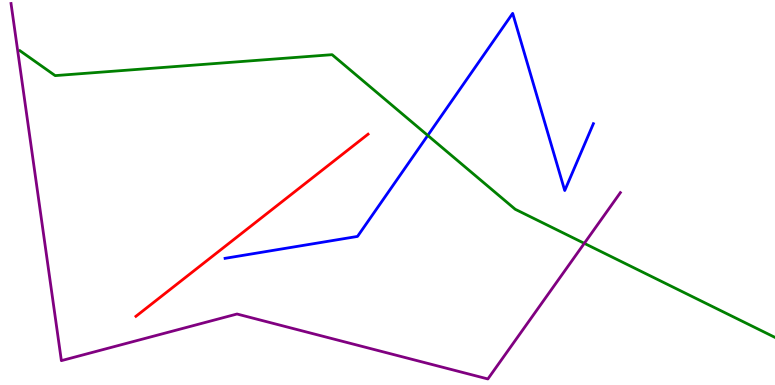[{'lines': ['blue', 'red'], 'intersections': []}, {'lines': ['green', 'red'], 'intersections': []}, {'lines': ['purple', 'red'], 'intersections': []}, {'lines': ['blue', 'green'], 'intersections': [{'x': 5.52, 'y': 6.48}]}, {'lines': ['blue', 'purple'], 'intersections': []}, {'lines': ['green', 'purple'], 'intersections': [{'x': 7.54, 'y': 3.68}]}]